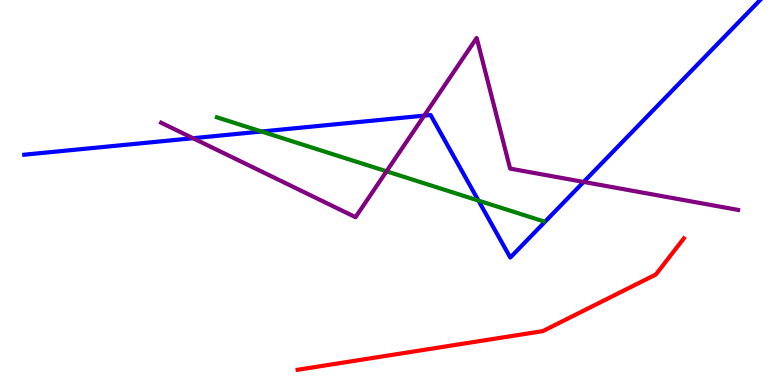[{'lines': ['blue', 'red'], 'intersections': []}, {'lines': ['green', 'red'], 'intersections': []}, {'lines': ['purple', 'red'], 'intersections': []}, {'lines': ['blue', 'green'], 'intersections': [{'x': 3.37, 'y': 6.58}, {'x': 6.17, 'y': 4.79}]}, {'lines': ['blue', 'purple'], 'intersections': [{'x': 2.49, 'y': 6.41}, {'x': 5.47, 'y': 7.0}, {'x': 7.53, 'y': 5.27}]}, {'lines': ['green', 'purple'], 'intersections': [{'x': 4.99, 'y': 5.55}]}]